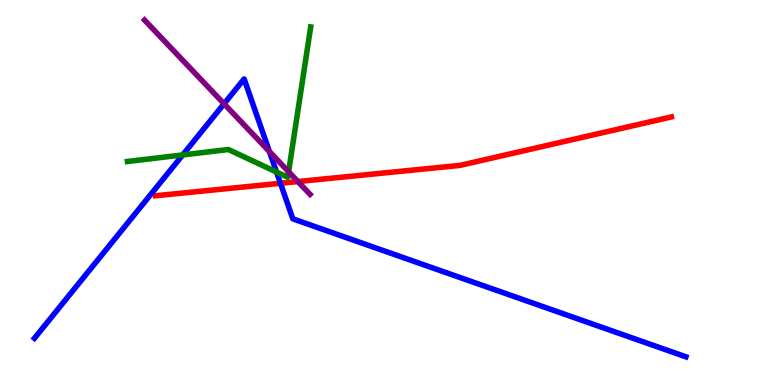[{'lines': ['blue', 'red'], 'intersections': [{'x': 3.62, 'y': 5.24}]}, {'lines': ['green', 'red'], 'intersections': []}, {'lines': ['purple', 'red'], 'intersections': [{'x': 3.84, 'y': 5.28}]}, {'lines': ['blue', 'green'], 'intersections': [{'x': 2.36, 'y': 5.98}, {'x': 3.57, 'y': 5.53}]}, {'lines': ['blue', 'purple'], 'intersections': [{'x': 2.89, 'y': 7.3}, {'x': 3.48, 'y': 6.06}]}, {'lines': ['green', 'purple'], 'intersections': [{'x': 3.72, 'y': 5.54}]}]